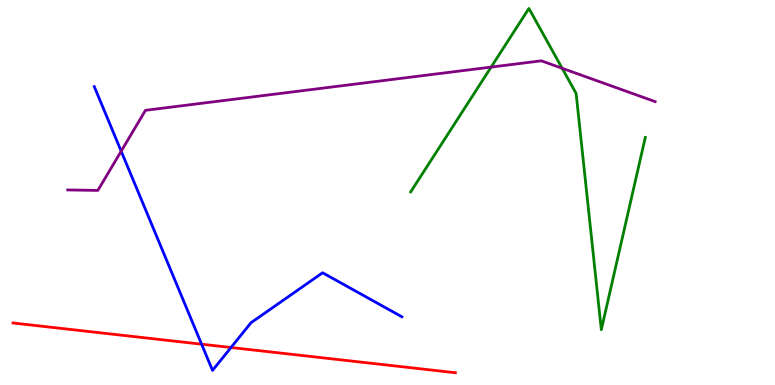[{'lines': ['blue', 'red'], 'intersections': [{'x': 2.6, 'y': 1.06}, {'x': 2.98, 'y': 0.974}]}, {'lines': ['green', 'red'], 'intersections': []}, {'lines': ['purple', 'red'], 'intersections': []}, {'lines': ['blue', 'green'], 'intersections': []}, {'lines': ['blue', 'purple'], 'intersections': [{'x': 1.56, 'y': 6.07}]}, {'lines': ['green', 'purple'], 'intersections': [{'x': 6.34, 'y': 8.26}, {'x': 7.25, 'y': 8.23}]}]